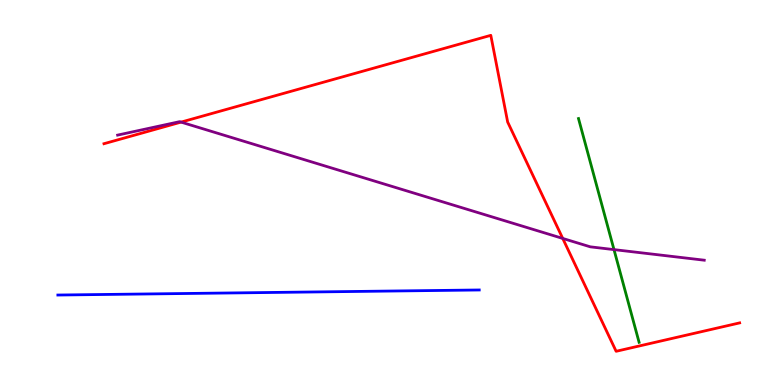[{'lines': ['blue', 'red'], 'intersections': []}, {'lines': ['green', 'red'], 'intersections': []}, {'lines': ['purple', 'red'], 'intersections': [{'x': 2.34, 'y': 6.83}, {'x': 7.26, 'y': 3.81}]}, {'lines': ['blue', 'green'], 'intersections': []}, {'lines': ['blue', 'purple'], 'intersections': []}, {'lines': ['green', 'purple'], 'intersections': [{'x': 7.92, 'y': 3.52}]}]